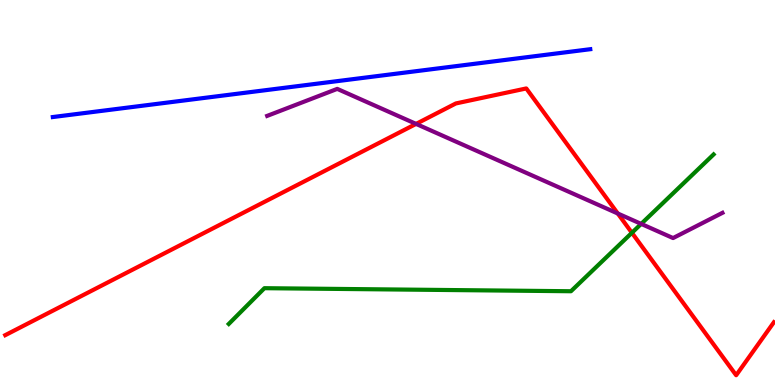[{'lines': ['blue', 'red'], 'intersections': []}, {'lines': ['green', 'red'], 'intersections': [{'x': 8.15, 'y': 3.95}]}, {'lines': ['purple', 'red'], 'intersections': [{'x': 5.37, 'y': 6.78}, {'x': 7.97, 'y': 4.45}]}, {'lines': ['blue', 'green'], 'intersections': []}, {'lines': ['blue', 'purple'], 'intersections': []}, {'lines': ['green', 'purple'], 'intersections': [{'x': 8.27, 'y': 4.18}]}]